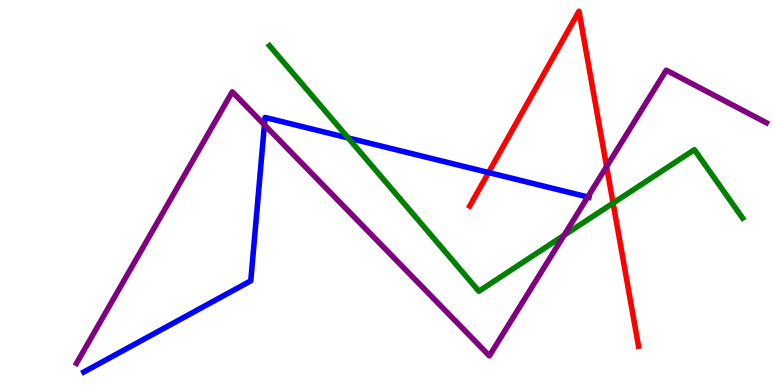[{'lines': ['blue', 'red'], 'intersections': [{'x': 6.3, 'y': 5.52}]}, {'lines': ['green', 'red'], 'intersections': [{'x': 7.91, 'y': 4.72}]}, {'lines': ['purple', 'red'], 'intersections': [{'x': 7.83, 'y': 5.67}]}, {'lines': ['blue', 'green'], 'intersections': [{'x': 4.49, 'y': 6.42}]}, {'lines': ['blue', 'purple'], 'intersections': [{'x': 3.41, 'y': 6.76}, {'x': 7.58, 'y': 4.88}]}, {'lines': ['green', 'purple'], 'intersections': [{'x': 7.28, 'y': 3.89}]}]